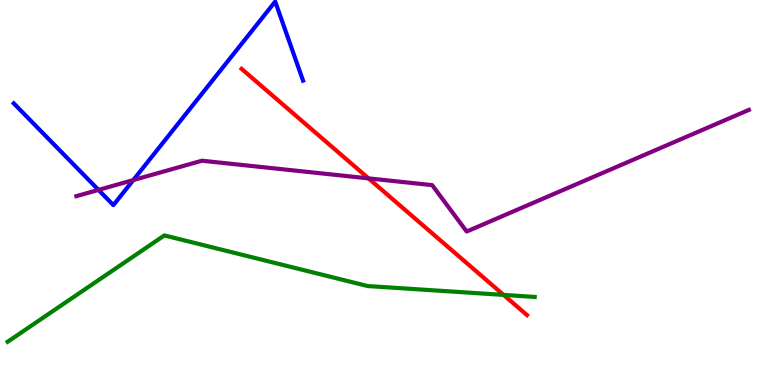[{'lines': ['blue', 'red'], 'intersections': []}, {'lines': ['green', 'red'], 'intersections': [{'x': 6.5, 'y': 2.34}]}, {'lines': ['purple', 'red'], 'intersections': [{'x': 4.76, 'y': 5.37}]}, {'lines': ['blue', 'green'], 'intersections': []}, {'lines': ['blue', 'purple'], 'intersections': [{'x': 1.27, 'y': 5.07}, {'x': 1.72, 'y': 5.32}]}, {'lines': ['green', 'purple'], 'intersections': []}]